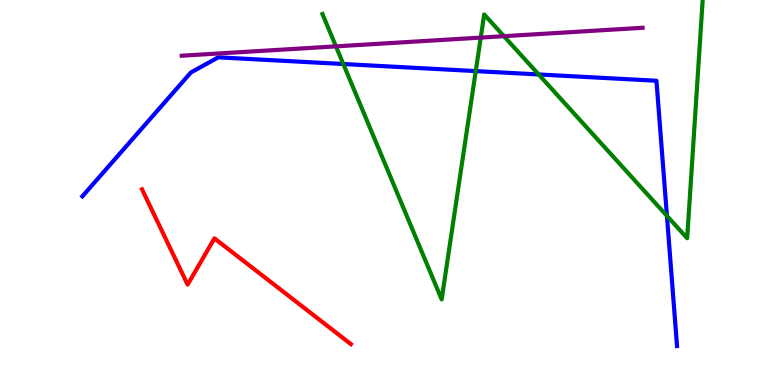[{'lines': ['blue', 'red'], 'intersections': []}, {'lines': ['green', 'red'], 'intersections': []}, {'lines': ['purple', 'red'], 'intersections': []}, {'lines': ['blue', 'green'], 'intersections': [{'x': 4.43, 'y': 8.34}, {'x': 6.14, 'y': 8.15}, {'x': 6.95, 'y': 8.07}, {'x': 8.61, 'y': 4.39}]}, {'lines': ['blue', 'purple'], 'intersections': []}, {'lines': ['green', 'purple'], 'intersections': [{'x': 4.33, 'y': 8.8}, {'x': 6.2, 'y': 9.02}, {'x': 6.5, 'y': 9.06}]}]